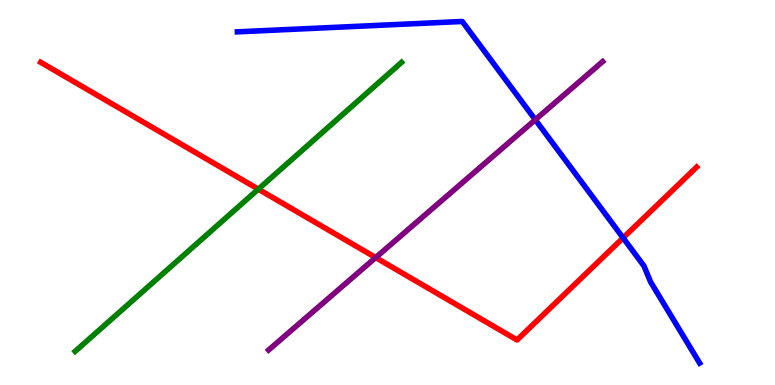[{'lines': ['blue', 'red'], 'intersections': [{'x': 8.04, 'y': 3.82}]}, {'lines': ['green', 'red'], 'intersections': [{'x': 3.33, 'y': 5.09}]}, {'lines': ['purple', 'red'], 'intersections': [{'x': 4.85, 'y': 3.31}]}, {'lines': ['blue', 'green'], 'intersections': []}, {'lines': ['blue', 'purple'], 'intersections': [{'x': 6.91, 'y': 6.89}]}, {'lines': ['green', 'purple'], 'intersections': []}]